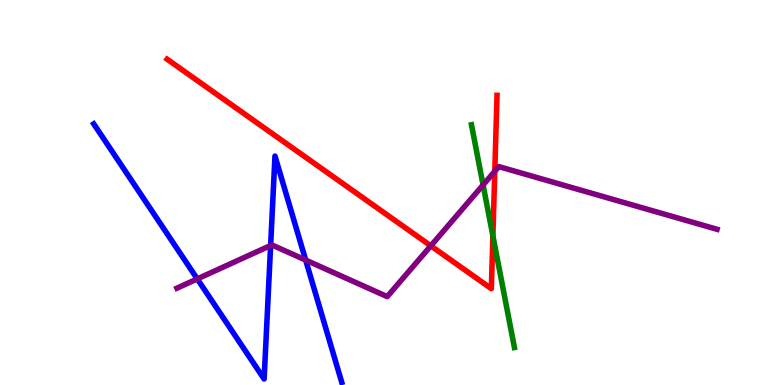[{'lines': ['blue', 'red'], 'intersections': []}, {'lines': ['green', 'red'], 'intersections': [{'x': 6.36, 'y': 3.87}]}, {'lines': ['purple', 'red'], 'intersections': [{'x': 5.56, 'y': 3.61}, {'x': 6.38, 'y': 5.55}]}, {'lines': ['blue', 'green'], 'intersections': []}, {'lines': ['blue', 'purple'], 'intersections': [{'x': 2.55, 'y': 2.76}, {'x': 3.49, 'y': 3.62}, {'x': 3.94, 'y': 3.24}]}, {'lines': ['green', 'purple'], 'intersections': [{'x': 6.23, 'y': 5.2}]}]